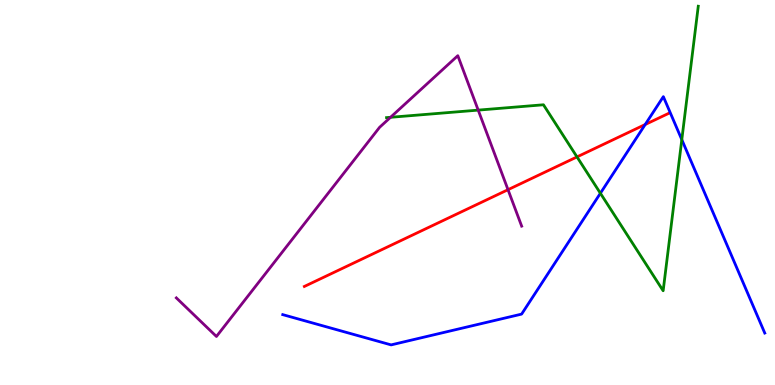[{'lines': ['blue', 'red'], 'intersections': [{'x': 8.33, 'y': 6.77}]}, {'lines': ['green', 'red'], 'intersections': [{'x': 7.45, 'y': 5.92}]}, {'lines': ['purple', 'red'], 'intersections': [{'x': 6.56, 'y': 5.07}]}, {'lines': ['blue', 'green'], 'intersections': [{'x': 7.75, 'y': 4.98}, {'x': 8.8, 'y': 6.37}]}, {'lines': ['blue', 'purple'], 'intersections': []}, {'lines': ['green', 'purple'], 'intersections': [{'x': 5.04, 'y': 6.95}, {'x': 6.17, 'y': 7.14}]}]